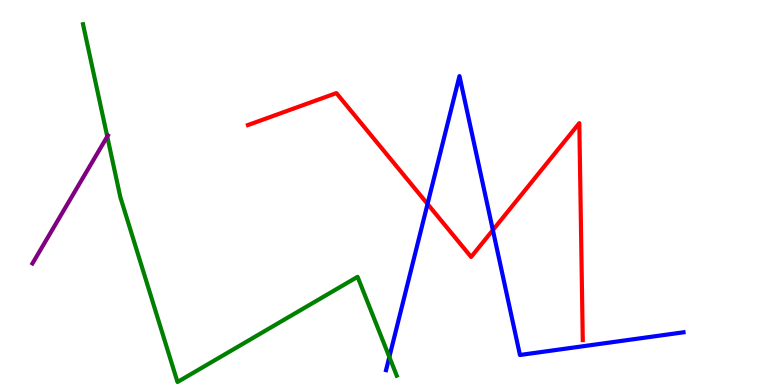[{'lines': ['blue', 'red'], 'intersections': [{'x': 5.52, 'y': 4.7}, {'x': 6.36, 'y': 4.02}]}, {'lines': ['green', 'red'], 'intersections': []}, {'lines': ['purple', 'red'], 'intersections': []}, {'lines': ['blue', 'green'], 'intersections': [{'x': 5.02, 'y': 0.728}]}, {'lines': ['blue', 'purple'], 'intersections': []}, {'lines': ['green', 'purple'], 'intersections': [{'x': 1.38, 'y': 6.45}]}]